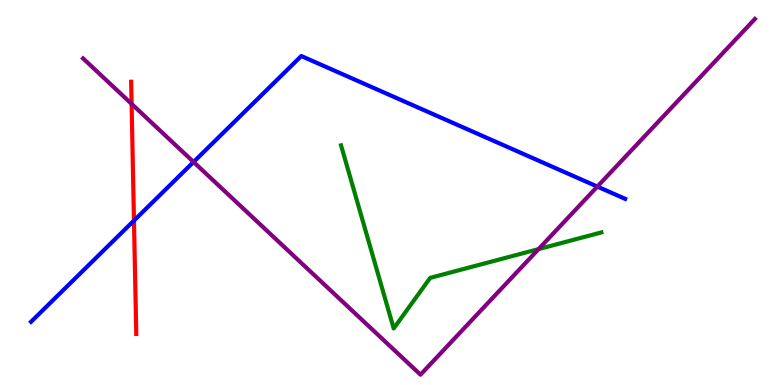[{'lines': ['blue', 'red'], 'intersections': [{'x': 1.73, 'y': 4.27}]}, {'lines': ['green', 'red'], 'intersections': []}, {'lines': ['purple', 'red'], 'intersections': [{'x': 1.7, 'y': 7.3}]}, {'lines': ['blue', 'green'], 'intersections': []}, {'lines': ['blue', 'purple'], 'intersections': [{'x': 2.5, 'y': 5.79}, {'x': 7.71, 'y': 5.15}]}, {'lines': ['green', 'purple'], 'intersections': [{'x': 6.95, 'y': 3.53}]}]